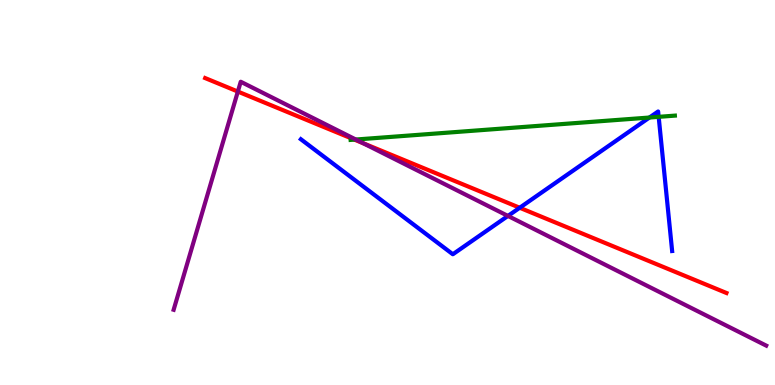[{'lines': ['blue', 'red'], 'intersections': [{'x': 6.71, 'y': 4.6}]}, {'lines': ['green', 'red'], 'intersections': [{'x': 4.57, 'y': 6.37}]}, {'lines': ['purple', 'red'], 'intersections': [{'x': 3.07, 'y': 7.62}, {'x': 4.69, 'y': 6.28}]}, {'lines': ['blue', 'green'], 'intersections': [{'x': 8.38, 'y': 6.95}, {'x': 8.5, 'y': 6.97}]}, {'lines': ['blue', 'purple'], 'intersections': [{'x': 6.55, 'y': 4.39}]}, {'lines': ['green', 'purple'], 'intersections': [{'x': 4.59, 'y': 6.38}]}]